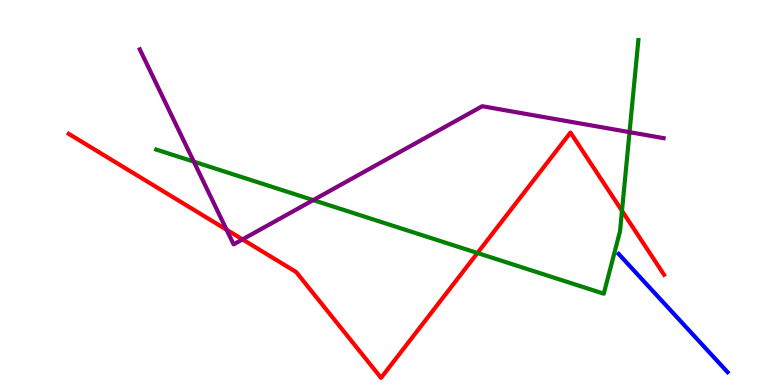[{'lines': ['blue', 'red'], 'intersections': []}, {'lines': ['green', 'red'], 'intersections': [{'x': 6.16, 'y': 3.43}, {'x': 8.03, 'y': 4.52}]}, {'lines': ['purple', 'red'], 'intersections': [{'x': 2.92, 'y': 4.03}, {'x': 3.13, 'y': 3.78}]}, {'lines': ['blue', 'green'], 'intersections': []}, {'lines': ['blue', 'purple'], 'intersections': []}, {'lines': ['green', 'purple'], 'intersections': [{'x': 2.5, 'y': 5.8}, {'x': 4.04, 'y': 4.8}, {'x': 8.12, 'y': 6.57}]}]